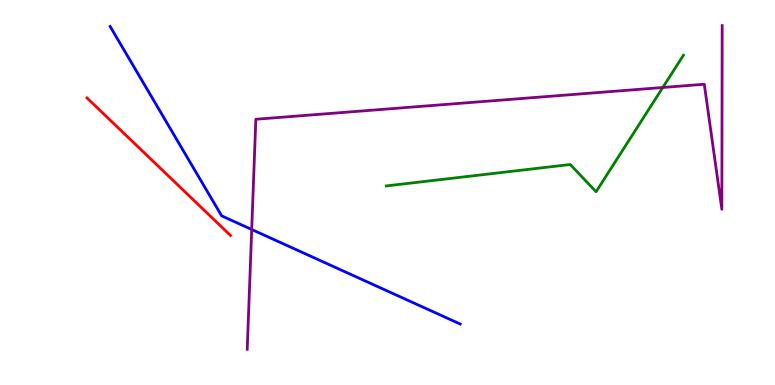[{'lines': ['blue', 'red'], 'intersections': []}, {'lines': ['green', 'red'], 'intersections': []}, {'lines': ['purple', 'red'], 'intersections': []}, {'lines': ['blue', 'green'], 'intersections': []}, {'lines': ['blue', 'purple'], 'intersections': [{'x': 3.25, 'y': 4.04}]}, {'lines': ['green', 'purple'], 'intersections': [{'x': 8.55, 'y': 7.73}]}]